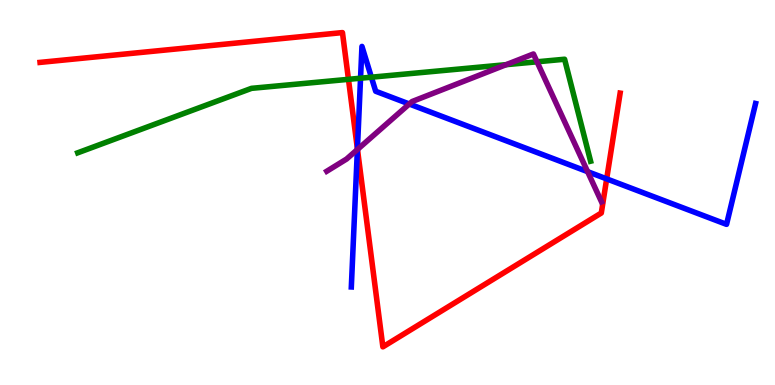[{'lines': ['blue', 'red'], 'intersections': [{'x': 4.61, 'y': 6.13}, {'x': 7.83, 'y': 5.35}]}, {'lines': ['green', 'red'], 'intersections': [{'x': 4.5, 'y': 7.94}]}, {'lines': ['purple', 'red'], 'intersections': [{'x': 4.61, 'y': 6.12}]}, {'lines': ['blue', 'green'], 'intersections': [{'x': 4.65, 'y': 7.97}, {'x': 4.79, 'y': 7.99}]}, {'lines': ['blue', 'purple'], 'intersections': [{'x': 4.61, 'y': 6.12}, {'x': 5.28, 'y': 7.3}, {'x': 7.58, 'y': 5.54}]}, {'lines': ['green', 'purple'], 'intersections': [{'x': 6.53, 'y': 8.32}, {'x': 6.93, 'y': 8.39}]}]